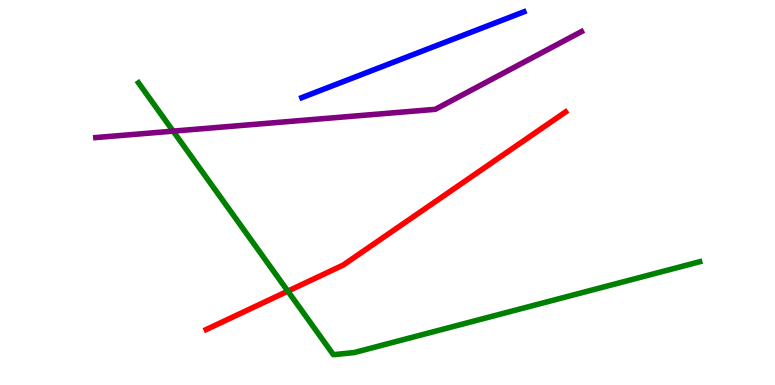[{'lines': ['blue', 'red'], 'intersections': []}, {'lines': ['green', 'red'], 'intersections': [{'x': 3.71, 'y': 2.44}]}, {'lines': ['purple', 'red'], 'intersections': []}, {'lines': ['blue', 'green'], 'intersections': []}, {'lines': ['blue', 'purple'], 'intersections': []}, {'lines': ['green', 'purple'], 'intersections': [{'x': 2.23, 'y': 6.59}]}]